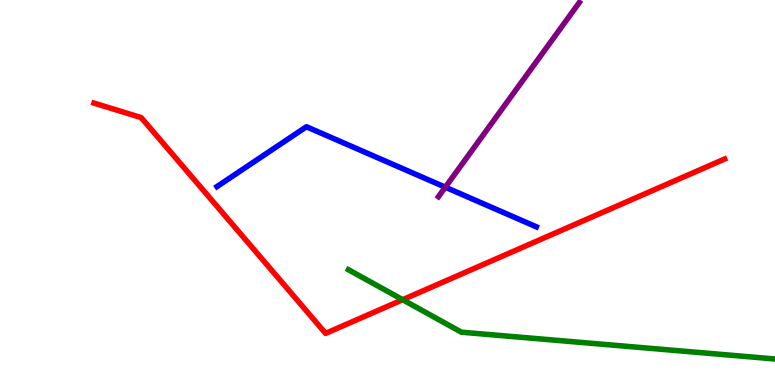[{'lines': ['blue', 'red'], 'intersections': []}, {'lines': ['green', 'red'], 'intersections': [{'x': 5.2, 'y': 2.22}]}, {'lines': ['purple', 'red'], 'intersections': []}, {'lines': ['blue', 'green'], 'intersections': []}, {'lines': ['blue', 'purple'], 'intersections': [{'x': 5.75, 'y': 5.14}]}, {'lines': ['green', 'purple'], 'intersections': []}]